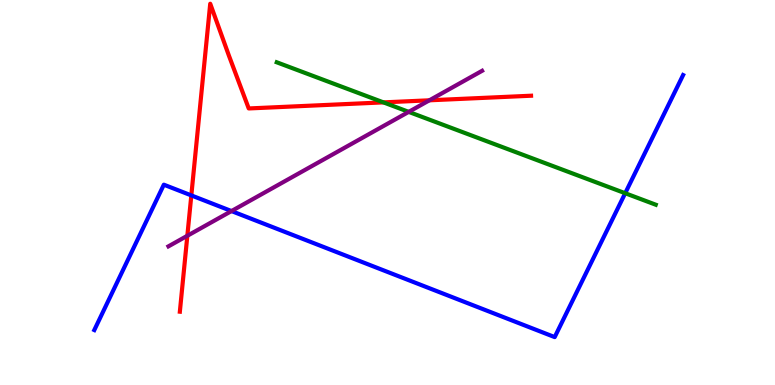[{'lines': ['blue', 'red'], 'intersections': [{'x': 2.47, 'y': 4.92}]}, {'lines': ['green', 'red'], 'intersections': [{'x': 4.95, 'y': 7.34}]}, {'lines': ['purple', 'red'], 'intersections': [{'x': 2.42, 'y': 3.88}, {'x': 5.54, 'y': 7.39}]}, {'lines': ['blue', 'green'], 'intersections': [{'x': 8.07, 'y': 4.98}]}, {'lines': ['blue', 'purple'], 'intersections': [{'x': 2.99, 'y': 4.52}]}, {'lines': ['green', 'purple'], 'intersections': [{'x': 5.27, 'y': 7.09}]}]